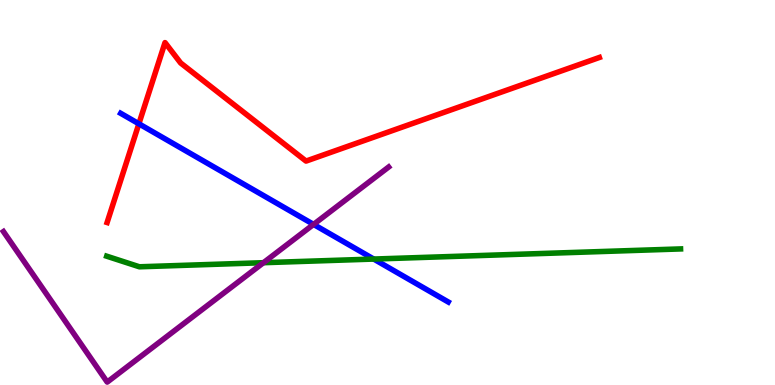[{'lines': ['blue', 'red'], 'intersections': [{'x': 1.79, 'y': 6.78}]}, {'lines': ['green', 'red'], 'intersections': []}, {'lines': ['purple', 'red'], 'intersections': []}, {'lines': ['blue', 'green'], 'intersections': [{'x': 4.82, 'y': 3.27}]}, {'lines': ['blue', 'purple'], 'intersections': [{'x': 4.05, 'y': 4.17}]}, {'lines': ['green', 'purple'], 'intersections': [{'x': 3.4, 'y': 3.18}]}]